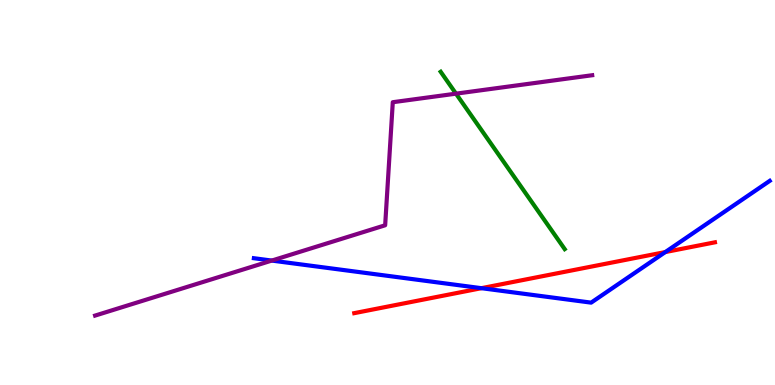[{'lines': ['blue', 'red'], 'intersections': [{'x': 6.21, 'y': 2.51}, {'x': 8.58, 'y': 3.45}]}, {'lines': ['green', 'red'], 'intersections': []}, {'lines': ['purple', 'red'], 'intersections': []}, {'lines': ['blue', 'green'], 'intersections': []}, {'lines': ['blue', 'purple'], 'intersections': [{'x': 3.51, 'y': 3.23}]}, {'lines': ['green', 'purple'], 'intersections': [{'x': 5.88, 'y': 7.57}]}]